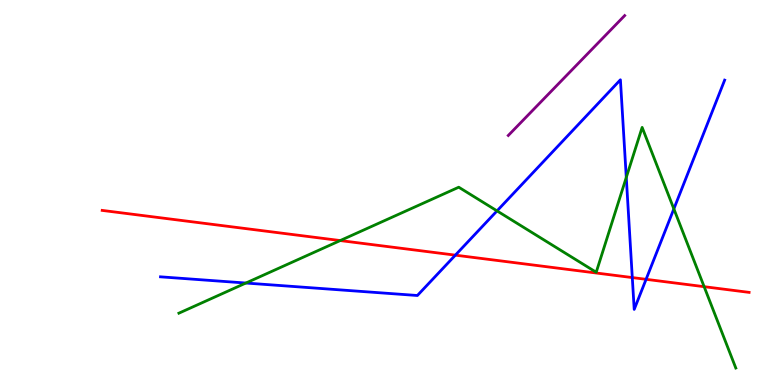[{'lines': ['blue', 'red'], 'intersections': [{'x': 5.88, 'y': 3.37}, {'x': 8.16, 'y': 2.79}, {'x': 8.34, 'y': 2.74}]}, {'lines': ['green', 'red'], 'intersections': [{'x': 4.39, 'y': 3.75}, {'x': 9.09, 'y': 2.55}]}, {'lines': ['purple', 'red'], 'intersections': []}, {'lines': ['blue', 'green'], 'intersections': [{'x': 3.17, 'y': 2.65}, {'x': 6.41, 'y': 4.52}, {'x': 8.08, 'y': 5.39}, {'x': 8.7, 'y': 4.57}]}, {'lines': ['blue', 'purple'], 'intersections': []}, {'lines': ['green', 'purple'], 'intersections': []}]